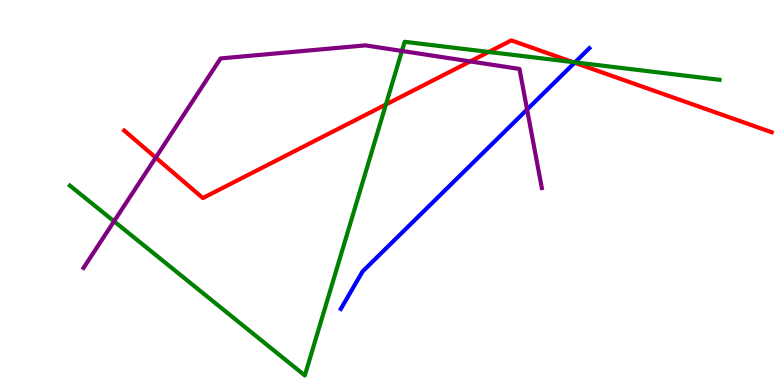[{'lines': ['blue', 'red'], 'intersections': [{'x': 7.41, 'y': 8.37}]}, {'lines': ['green', 'red'], 'intersections': [{'x': 4.98, 'y': 7.29}, {'x': 6.31, 'y': 8.65}, {'x': 7.39, 'y': 8.39}]}, {'lines': ['purple', 'red'], 'intersections': [{'x': 2.01, 'y': 5.91}, {'x': 6.07, 'y': 8.4}]}, {'lines': ['blue', 'green'], 'intersections': [{'x': 7.42, 'y': 8.38}]}, {'lines': ['blue', 'purple'], 'intersections': [{'x': 6.8, 'y': 7.16}]}, {'lines': ['green', 'purple'], 'intersections': [{'x': 1.47, 'y': 4.25}, {'x': 5.19, 'y': 8.68}]}]